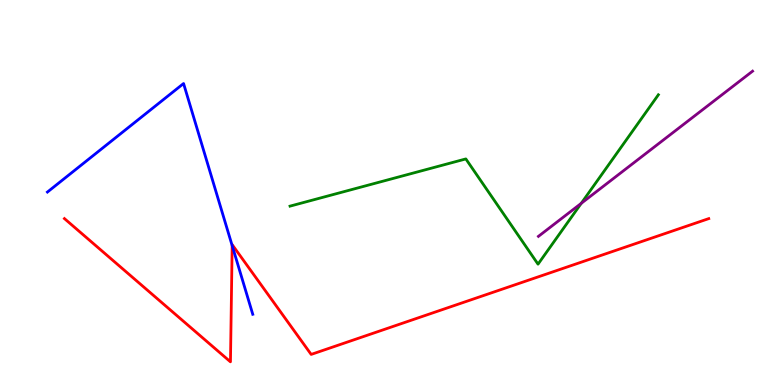[{'lines': ['blue', 'red'], 'intersections': [{'x': 3.0, 'y': 3.62}]}, {'lines': ['green', 'red'], 'intersections': []}, {'lines': ['purple', 'red'], 'intersections': []}, {'lines': ['blue', 'green'], 'intersections': []}, {'lines': ['blue', 'purple'], 'intersections': []}, {'lines': ['green', 'purple'], 'intersections': [{'x': 7.5, 'y': 4.72}]}]